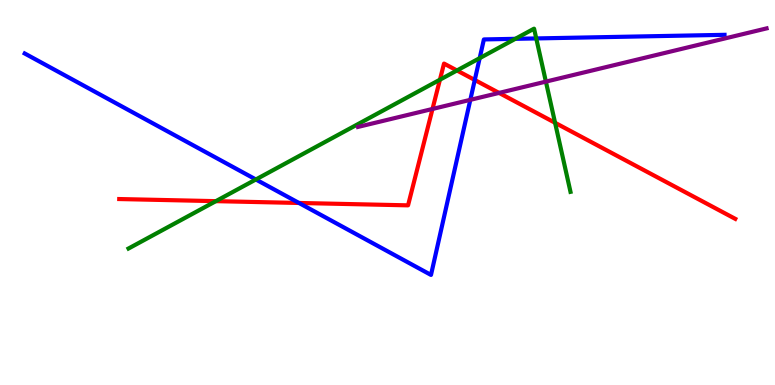[{'lines': ['blue', 'red'], 'intersections': [{'x': 3.86, 'y': 4.73}, {'x': 6.13, 'y': 7.92}]}, {'lines': ['green', 'red'], 'intersections': [{'x': 2.79, 'y': 4.78}, {'x': 5.68, 'y': 7.93}, {'x': 5.9, 'y': 8.17}, {'x': 7.16, 'y': 6.81}]}, {'lines': ['purple', 'red'], 'intersections': [{'x': 5.58, 'y': 7.17}, {'x': 6.44, 'y': 7.59}]}, {'lines': ['blue', 'green'], 'intersections': [{'x': 3.3, 'y': 5.34}, {'x': 6.19, 'y': 8.49}, {'x': 6.65, 'y': 8.99}, {'x': 6.92, 'y': 9.0}]}, {'lines': ['blue', 'purple'], 'intersections': [{'x': 6.07, 'y': 7.41}]}, {'lines': ['green', 'purple'], 'intersections': [{'x': 7.04, 'y': 7.88}]}]